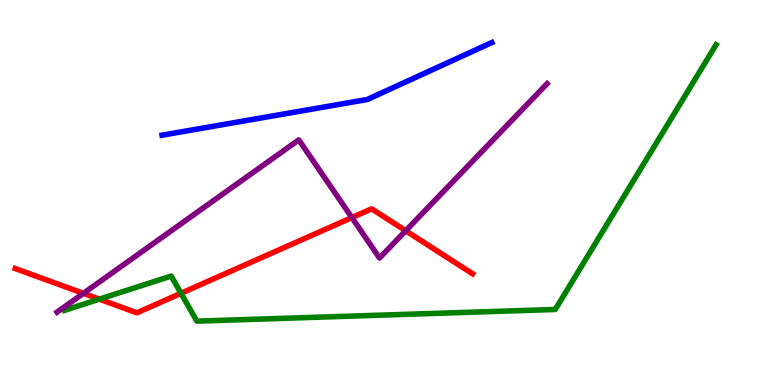[{'lines': ['blue', 'red'], 'intersections': []}, {'lines': ['green', 'red'], 'intersections': [{'x': 1.28, 'y': 2.23}, {'x': 2.34, 'y': 2.38}]}, {'lines': ['purple', 'red'], 'intersections': [{'x': 1.08, 'y': 2.38}, {'x': 4.54, 'y': 4.35}, {'x': 5.24, 'y': 4.01}]}, {'lines': ['blue', 'green'], 'intersections': []}, {'lines': ['blue', 'purple'], 'intersections': []}, {'lines': ['green', 'purple'], 'intersections': []}]